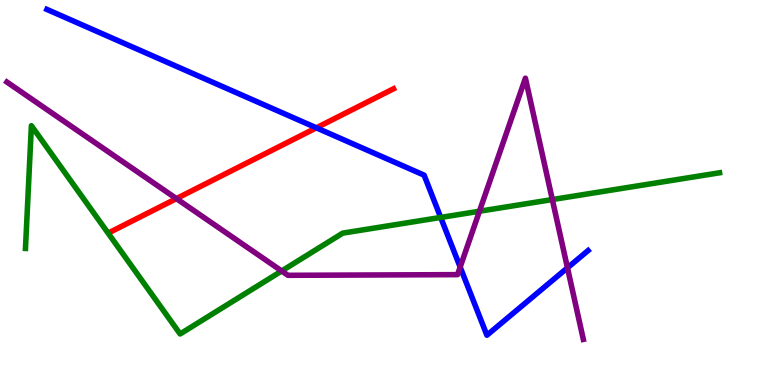[{'lines': ['blue', 'red'], 'intersections': [{'x': 4.08, 'y': 6.68}]}, {'lines': ['green', 'red'], 'intersections': []}, {'lines': ['purple', 'red'], 'intersections': [{'x': 2.28, 'y': 4.84}]}, {'lines': ['blue', 'green'], 'intersections': [{'x': 5.69, 'y': 4.35}]}, {'lines': ['blue', 'purple'], 'intersections': [{'x': 5.94, 'y': 3.06}, {'x': 7.32, 'y': 3.04}]}, {'lines': ['green', 'purple'], 'intersections': [{'x': 3.63, 'y': 2.96}, {'x': 6.19, 'y': 4.51}, {'x': 7.13, 'y': 4.82}]}]